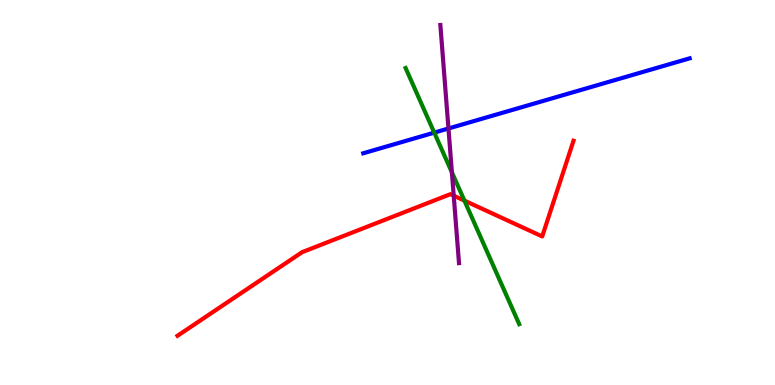[{'lines': ['blue', 'red'], 'intersections': []}, {'lines': ['green', 'red'], 'intersections': [{'x': 5.99, 'y': 4.79}]}, {'lines': ['purple', 'red'], 'intersections': [{'x': 5.85, 'y': 4.92}]}, {'lines': ['blue', 'green'], 'intersections': [{'x': 5.6, 'y': 6.56}]}, {'lines': ['blue', 'purple'], 'intersections': [{'x': 5.79, 'y': 6.66}]}, {'lines': ['green', 'purple'], 'intersections': [{'x': 5.83, 'y': 5.52}]}]